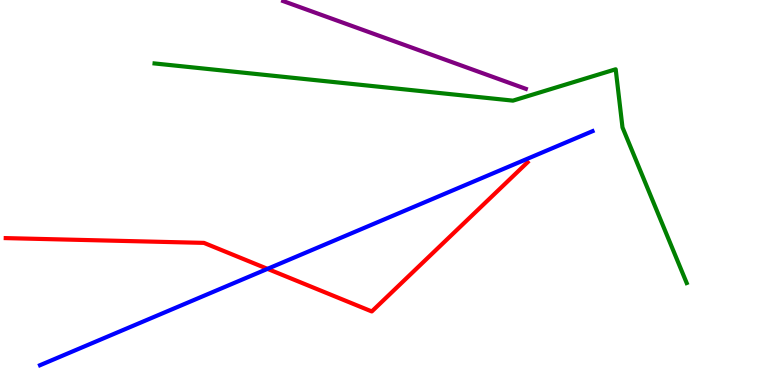[{'lines': ['blue', 'red'], 'intersections': [{'x': 3.45, 'y': 3.02}]}, {'lines': ['green', 'red'], 'intersections': []}, {'lines': ['purple', 'red'], 'intersections': []}, {'lines': ['blue', 'green'], 'intersections': []}, {'lines': ['blue', 'purple'], 'intersections': []}, {'lines': ['green', 'purple'], 'intersections': []}]